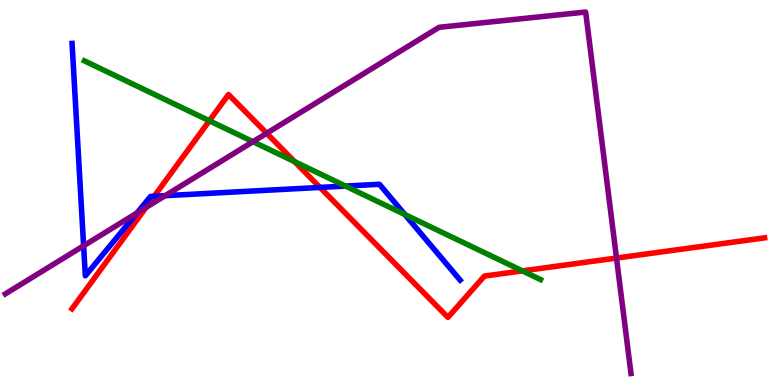[{'lines': ['blue', 'red'], 'intersections': [{'x': 1.99, 'y': 4.9}, {'x': 4.13, 'y': 5.13}]}, {'lines': ['green', 'red'], 'intersections': [{'x': 2.7, 'y': 6.86}, {'x': 3.8, 'y': 5.8}, {'x': 6.74, 'y': 2.96}]}, {'lines': ['purple', 'red'], 'intersections': [{'x': 1.88, 'y': 4.61}, {'x': 3.44, 'y': 6.54}, {'x': 7.95, 'y': 3.3}]}, {'lines': ['blue', 'green'], 'intersections': [{'x': 4.46, 'y': 5.17}, {'x': 5.22, 'y': 4.43}]}, {'lines': ['blue', 'purple'], 'intersections': [{'x': 1.08, 'y': 3.62}, {'x': 1.77, 'y': 4.47}, {'x': 2.13, 'y': 4.92}]}, {'lines': ['green', 'purple'], 'intersections': [{'x': 3.26, 'y': 6.32}]}]